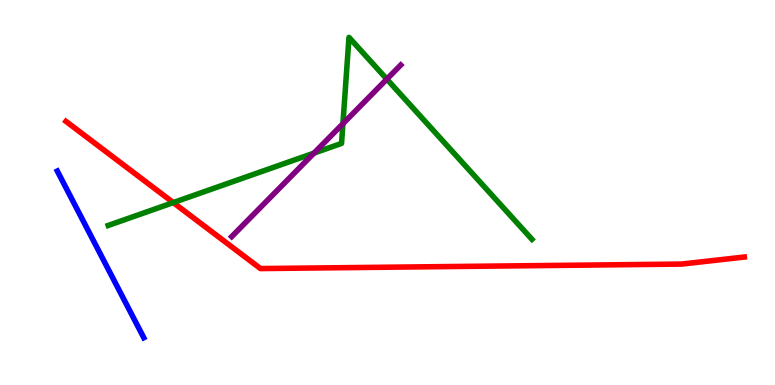[{'lines': ['blue', 'red'], 'intersections': []}, {'lines': ['green', 'red'], 'intersections': [{'x': 2.24, 'y': 4.74}]}, {'lines': ['purple', 'red'], 'intersections': []}, {'lines': ['blue', 'green'], 'intersections': []}, {'lines': ['blue', 'purple'], 'intersections': []}, {'lines': ['green', 'purple'], 'intersections': [{'x': 4.05, 'y': 6.02}, {'x': 4.42, 'y': 6.79}, {'x': 4.99, 'y': 7.94}]}]